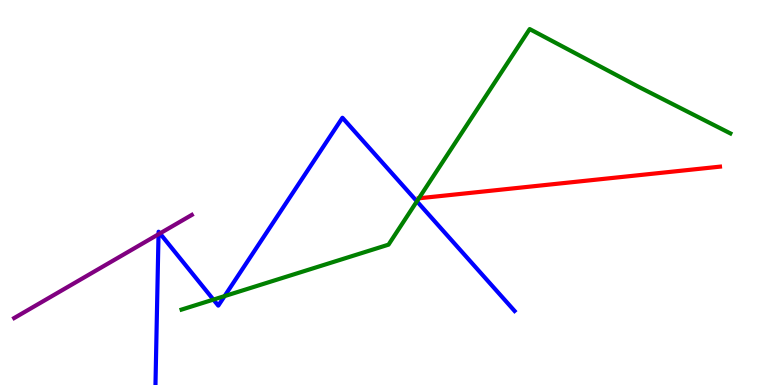[{'lines': ['blue', 'red'], 'intersections': []}, {'lines': ['green', 'red'], 'intersections': [{'x': 5.4, 'y': 4.85}]}, {'lines': ['purple', 'red'], 'intersections': []}, {'lines': ['blue', 'green'], 'intersections': [{'x': 2.75, 'y': 2.22}, {'x': 2.9, 'y': 2.31}, {'x': 5.38, 'y': 4.77}]}, {'lines': ['blue', 'purple'], 'intersections': [{'x': 2.05, 'y': 3.92}, {'x': 2.06, 'y': 3.94}]}, {'lines': ['green', 'purple'], 'intersections': []}]